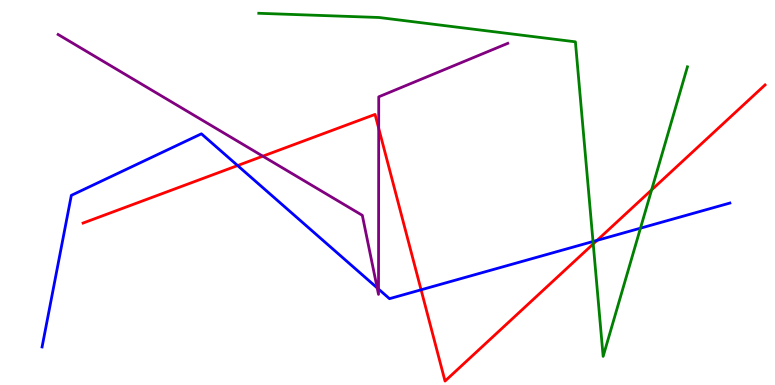[{'lines': ['blue', 'red'], 'intersections': [{'x': 3.07, 'y': 5.7}, {'x': 5.43, 'y': 2.47}, {'x': 7.7, 'y': 3.76}]}, {'lines': ['green', 'red'], 'intersections': [{'x': 7.65, 'y': 3.66}, {'x': 8.41, 'y': 5.07}]}, {'lines': ['purple', 'red'], 'intersections': [{'x': 3.39, 'y': 5.94}, {'x': 4.89, 'y': 6.67}]}, {'lines': ['blue', 'green'], 'intersections': [{'x': 7.65, 'y': 3.73}, {'x': 8.26, 'y': 4.07}]}, {'lines': ['blue', 'purple'], 'intersections': [{'x': 4.87, 'y': 2.52}, {'x': 4.88, 'y': 2.49}]}, {'lines': ['green', 'purple'], 'intersections': []}]